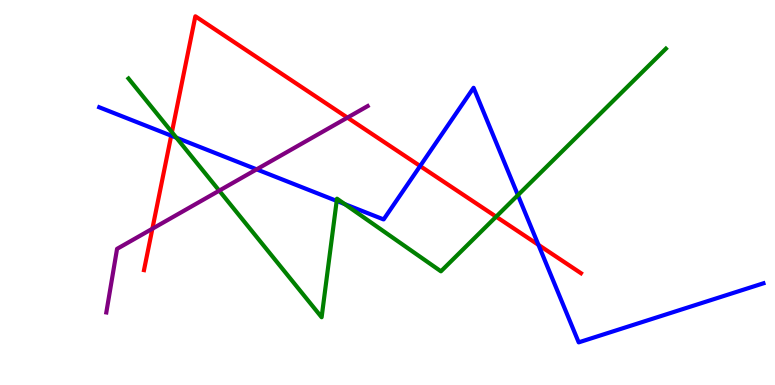[{'lines': ['blue', 'red'], 'intersections': [{'x': 2.21, 'y': 6.48}, {'x': 5.42, 'y': 5.69}, {'x': 6.95, 'y': 3.64}]}, {'lines': ['green', 'red'], 'intersections': [{'x': 2.22, 'y': 6.57}, {'x': 6.4, 'y': 4.37}]}, {'lines': ['purple', 'red'], 'intersections': [{'x': 1.97, 'y': 4.06}, {'x': 4.48, 'y': 6.95}]}, {'lines': ['blue', 'green'], 'intersections': [{'x': 2.28, 'y': 6.42}, {'x': 4.34, 'y': 4.78}, {'x': 4.45, 'y': 4.7}, {'x': 6.68, 'y': 4.93}]}, {'lines': ['blue', 'purple'], 'intersections': [{'x': 3.31, 'y': 5.6}]}, {'lines': ['green', 'purple'], 'intersections': [{'x': 2.83, 'y': 5.05}]}]